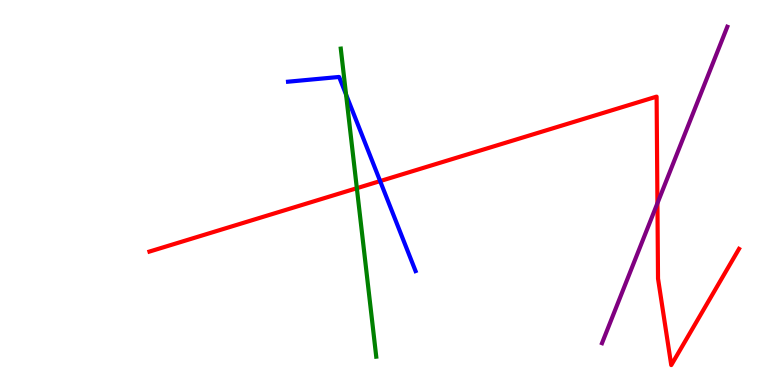[{'lines': ['blue', 'red'], 'intersections': [{'x': 4.9, 'y': 5.3}]}, {'lines': ['green', 'red'], 'intersections': [{'x': 4.6, 'y': 5.11}]}, {'lines': ['purple', 'red'], 'intersections': [{'x': 8.48, 'y': 4.72}]}, {'lines': ['blue', 'green'], 'intersections': [{'x': 4.47, 'y': 7.54}]}, {'lines': ['blue', 'purple'], 'intersections': []}, {'lines': ['green', 'purple'], 'intersections': []}]